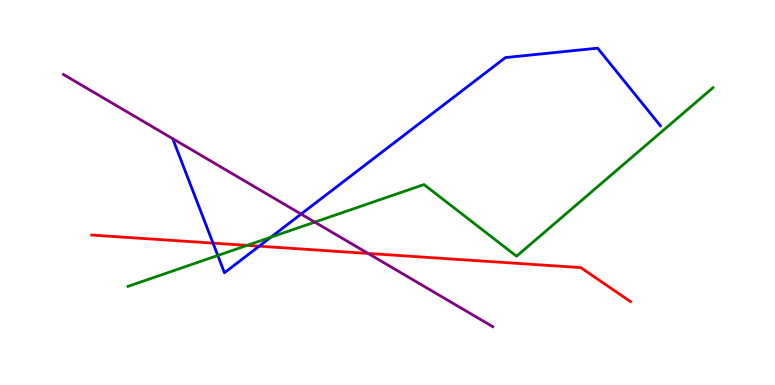[{'lines': ['blue', 'red'], 'intersections': [{'x': 2.75, 'y': 3.69}, {'x': 3.34, 'y': 3.61}]}, {'lines': ['green', 'red'], 'intersections': [{'x': 3.19, 'y': 3.63}]}, {'lines': ['purple', 'red'], 'intersections': [{'x': 4.75, 'y': 3.42}]}, {'lines': ['blue', 'green'], 'intersections': [{'x': 2.81, 'y': 3.36}, {'x': 3.49, 'y': 3.84}]}, {'lines': ['blue', 'purple'], 'intersections': [{'x': 3.88, 'y': 4.44}]}, {'lines': ['green', 'purple'], 'intersections': [{'x': 4.06, 'y': 4.23}]}]